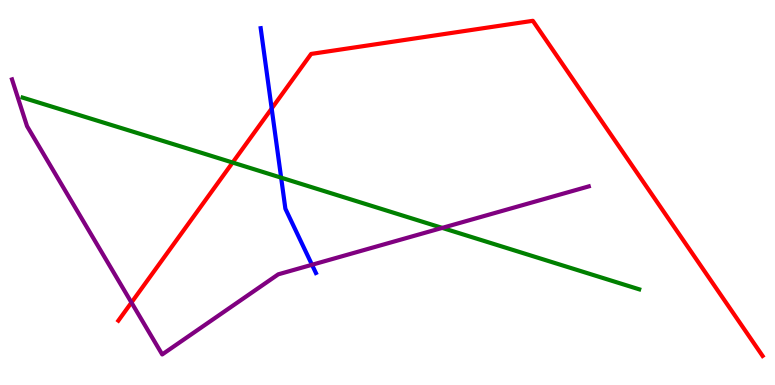[{'lines': ['blue', 'red'], 'intersections': [{'x': 3.51, 'y': 7.18}]}, {'lines': ['green', 'red'], 'intersections': [{'x': 3.0, 'y': 5.78}]}, {'lines': ['purple', 'red'], 'intersections': [{'x': 1.7, 'y': 2.14}]}, {'lines': ['blue', 'green'], 'intersections': [{'x': 3.63, 'y': 5.39}]}, {'lines': ['blue', 'purple'], 'intersections': [{'x': 4.03, 'y': 3.12}]}, {'lines': ['green', 'purple'], 'intersections': [{'x': 5.71, 'y': 4.08}]}]